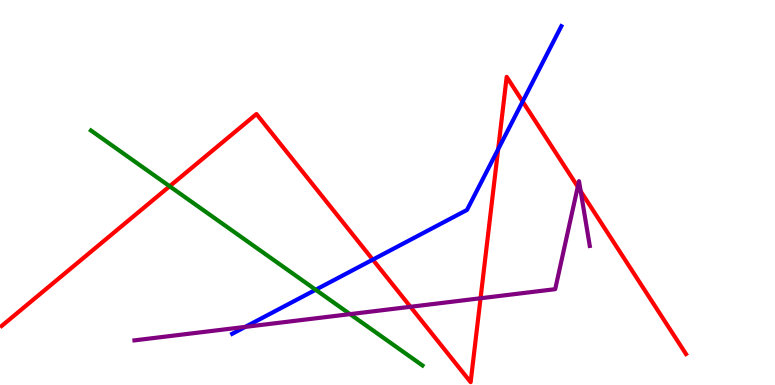[{'lines': ['blue', 'red'], 'intersections': [{'x': 4.81, 'y': 3.26}, {'x': 6.43, 'y': 6.12}, {'x': 6.74, 'y': 7.36}]}, {'lines': ['green', 'red'], 'intersections': [{'x': 2.19, 'y': 5.16}]}, {'lines': ['purple', 'red'], 'intersections': [{'x': 5.3, 'y': 2.03}, {'x': 6.2, 'y': 2.25}, {'x': 7.46, 'y': 5.15}, {'x': 7.49, 'y': 5.03}]}, {'lines': ['blue', 'green'], 'intersections': [{'x': 4.07, 'y': 2.47}]}, {'lines': ['blue', 'purple'], 'intersections': [{'x': 3.16, 'y': 1.51}]}, {'lines': ['green', 'purple'], 'intersections': [{'x': 4.52, 'y': 1.84}]}]